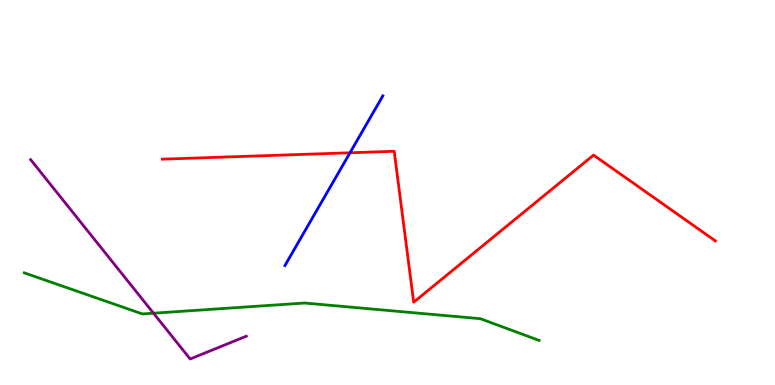[{'lines': ['blue', 'red'], 'intersections': [{'x': 4.52, 'y': 6.03}]}, {'lines': ['green', 'red'], 'intersections': []}, {'lines': ['purple', 'red'], 'intersections': []}, {'lines': ['blue', 'green'], 'intersections': []}, {'lines': ['blue', 'purple'], 'intersections': []}, {'lines': ['green', 'purple'], 'intersections': [{'x': 1.98, 'y': 1.86}]}]